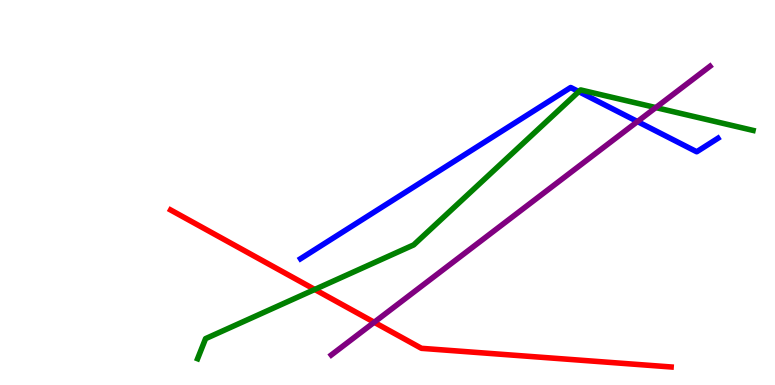[{'lines': ['blue', 'red'], 'intersections': []}, {'lines': ['green', 'red'], 'intersections': [{'x': 4.06, 'y': 2.48}]}, {'lines': ['purple', 'red'], 'intersections': [{'x': 4.83, 'y': 1.63}]}, {'lines': ['blue', 'green'], 'intersections': [{'x': 7.47, 'y': 7.62}]}, {'lines': ['blue', 'purple'], 'intersections': [{'x': 8.23, 'y': 6.84}]}, {'lines': ['green', 'purple'], 'intersections': [{'x': 8.46, 'y': 7.21}]}]